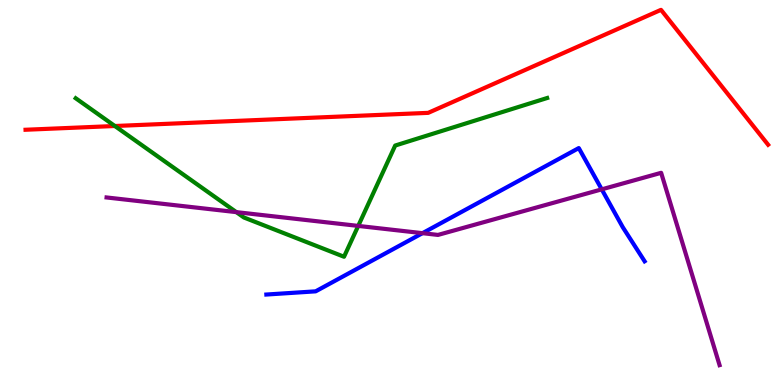[{'lines': ['blue', 'red'], 'intersections': []}, {'lines': ['green', 'red'], 'intersections': [{'x': 1.48, 'y': 6.73}]}, {'lines': ['purple', 'red'], 'intersections': []}, {'lines': ['blue', 'green'], 'intersections': []}, {'lines': ['blue', 'purple'], 'intersections': [{'x': 5.45, 'y': 3.94}, {'x': 7.76, 'y': 5.08}]}, {'lines': ['green', 'purple'], 'intersections': [{'x': 3.05, 'y': 4.49}, {'x': 4.62, 'y': 4.13}]}]